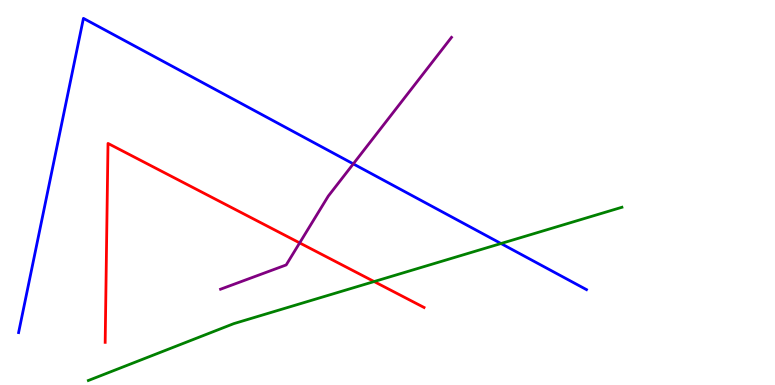[{'lines': ['blue', 'red'], 'intersections': []}, {'lines': ['green', 'red'], 'intersections': [{'x': 4.83, 'y': 2.69}]}, {'lines': ['purple', 'red'], 'intersections': [{'x': 3.87, 'y': 3.69}]}, {'lines': ['blue', 'green'], 'intersections': [{'x': 6.46, 'y': 3.67}]}, {'lines': ['blue', 'purple'], 'intersections': [{'x': 4.56, 'y': 5.74}]}, {'lines': ['green', 'purple'], 'intersections': []}]